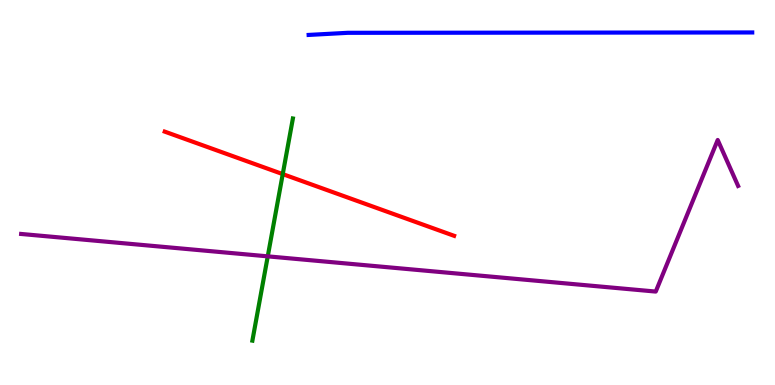[{'lines': ['blue', 'red'], 'intersections': []}, {'lines': ['green', 'red'], 'intersections': [{'x': 3.65, 'y': 5.48}]}, {'lines': ['purple', 'red'], 'intersections': []}, {'lines': ['blue', 'green'], 'intersections': []}, {'lines': ['blue', 'purple'], 'intersections': []}, {'lines': ['green', 'purple'], 'intersections': [{'x': 3.45, 'y': 3.34}]}]